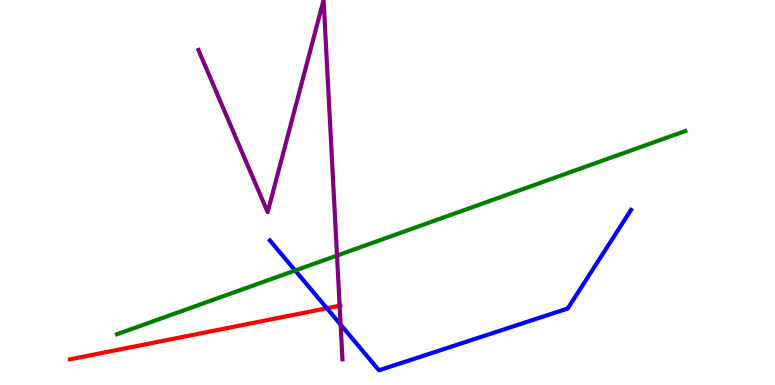[{'lines': ['blue', 'red'], 'intersections': [{'x': 4.22, 'y': 1.99}]}, {'lines': ['green', 'red'], 'intersections': []}, {'lines': ['purple', 'red'], 'intersections': [{'x': 4.38, 'y': 2.06}]}, {'lines': ['blue', 'green'], 'intersections': [{'x': 3.81, 'y': 2.97}]}, {'lines': ['blue', 'purple'], 'intersections': [{'x': 4.4, 'y': 1.57}]}, {'lines': ['green', 'purple'], 'intersections': [{'x': 4.35, 'y': 3.36}]}]